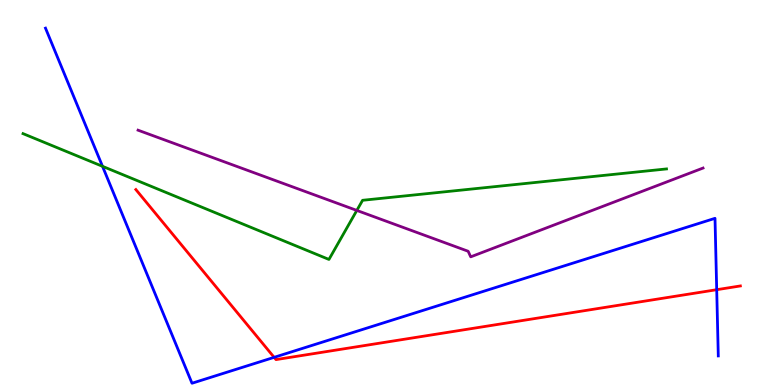[{'lines': ['blue', 'red'], 'intersections': [{'x': 3.54, 'y': 0.718}, {'x': 9.25, 'y': 2.48}]}, {'lines': ['green', 'red'], 'intersections': []}, {'lines': ['purple', 'red'], 'intersections': []}, {'lines': ['blue', 'green'], 'intersections': [{'x': 1.32, 'y': 5.68}]}, {'lines': ['blue', 'purple'], 'intersections': []}, {'lines': ['green', 'purple'], 'intersections': [{'x': 4.6, 'y': 4.53}]}]